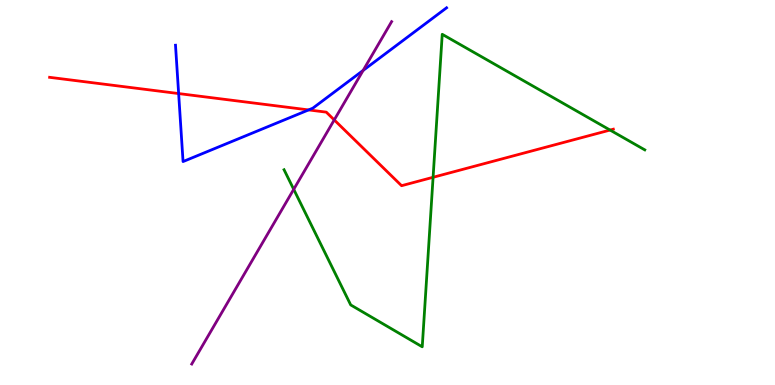[{'lines': ['blue', 'red'], 'intersections': [{'x': 2.31, 'y': 7.57}, {'x': 3.98, 'y': 7.15}]}, {'lines': ['green', 'red'], 'intersections': [{'x': 5.59, 'y': 5.4}, {'x': 7.87, 'y': 6.62}]}, {'lines': ['purple', 'red'], 'intersections': [{'x': 4.31, 'y': 6.89}]}, {'lines': ['blue', 'green'], 'intersections': []}, {'lines': ['blue', 'purple'], 'intersections': [{'x': 4.69, 'y': 8.17}]}, {'lines': ['green', 'purple'], 'intersections': [{'x': 3.79, 'y': 5.08}]}]